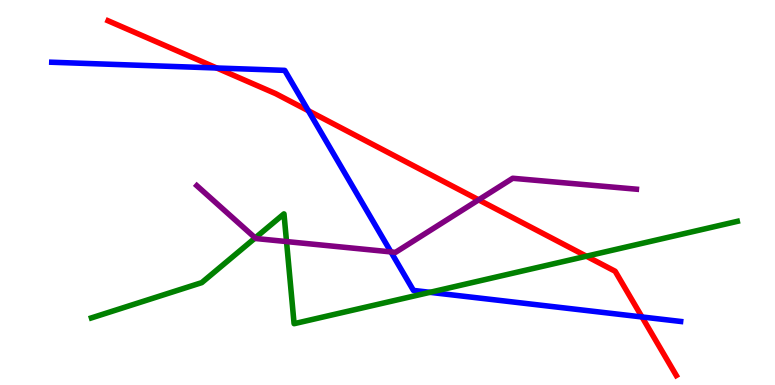[{'lines': ['blue', 'red'], 'intersections': [{'x': 2.8, 'y': 8.23}, {'x': 3.98, 'y': 7.12}, {'x': 8.28, 'y': 1.77}]}, {'lines': ['green', 'red'], 'intersections': [{'x': 7.57, 'y': 3.35}]}, {'lines': ['purple', 'red'], 'intersections': [{'x': 6.18, 'y': 4.81}]}, {'lines': ['blue', 'green'], 'intersections': [{'x': 5.55, 'y': 2.41}]}, {'lines': ['blue', 'purple'], 'intersections': [{'x': 5.04, 'y': 3.46}]}, {'lines': ['green', 'purple'], 'intersections': [{'x': 3.29, 'y': 3.82}, {'x': 3.7, 'y': 3.73}]}]